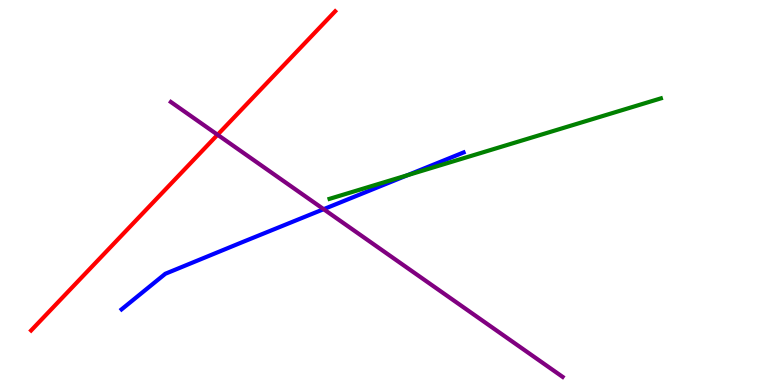[{'lines': ['blue', 'red'], 'intersections': []}, {'lines': ['green', 'red'], 'intersections': []}, {'lines': ['purple', 'red'], 'intersections': [{'x': 2.81, 'y': 6.5}]}, {'lines': ['blue', 'green'], 'intersections': [{'x': 5.26, 'y': 5.45}]}, {'lines': ['blue', 'purple'], 'intersections': [{'x': 4.18, 'y': 4.57}]}, {'lines': ['green', 'purple'], 'intersections': []}]